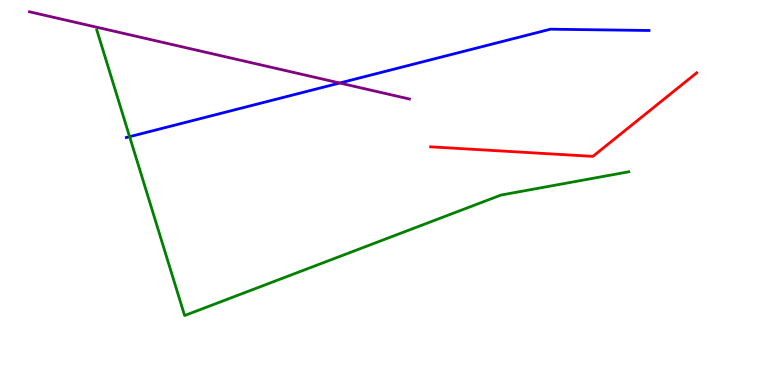[{'lines': ['blue', 'red'], 'intersections': []}, {'lines': ['green', 'red'], 'intersections': []}, {'lines': ['purple', 'red'], 'intersections': []}, {'lines': ['blue', 'green'], 'intersections': [{'x': 1.67, 'y': 6.45}]}, {'lines': ['blue', 'purple'], 'intersections': [{'x': 4.38, 'y': 7.84}]}, {'lines': ['green', 'purple'], 'intersections': []}]